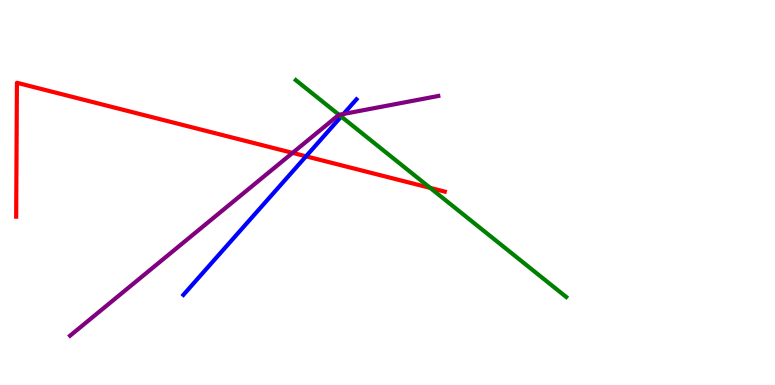[{'lines': ['blue', 'red'], 'intersections': [{'x': 3.95, 'y': 5.94}]}, {'lines': ['green', 'red'], 'intersections': [{'x': 5.55, 'y': 5.12}]}, {'lines': ['purple', 'red'], 'intersections': [{'x': 3.78, 'y': 6.03}]}, {'lines': ['blue', 'green'], 'intersections': [{'x': 4.4, 'y': 6.97}]}, {'lines': ['blue', 'purple'], 'intersections': [{'x': 4.43, 'y': 7.04}]}, {'lines': ['green', 'purple'], 'intersections': [{'x': 4.37, 'y': 7.02}]}]